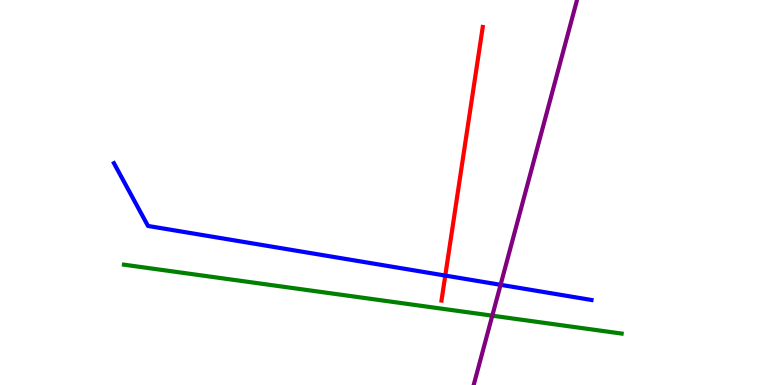[{'lines': ['blue', 'red'], 'intersections': [{'x': 5.75, 'y': 2.84}]}, {'lines': ['green', 'red'], 'intersections': []}, {'lines': ['purple', 'red'], 'intersections': []}, {'lines': ['blue', 'green'], 'intersections': []}, {'lines': ['blue', 'purple'], 'intersections': [{'x': 6.46, 'y': 2.6}]}, {'lines': ['green', 'purple'], 'intersections': [{'x': 6.35, 'y': 1.8}]}]